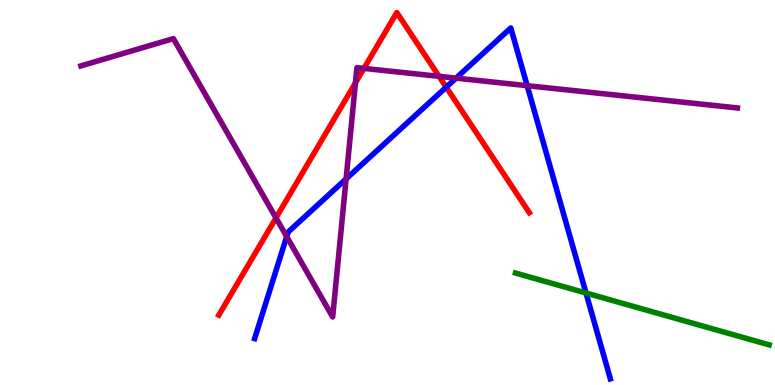[{'lines': ['blue', 'red'], 'intersections': [{'x': 5.76, 'y': 7.74}]}, {'lines': ['green', 'red'], 'intersections': []}, {'lines': ['purple', 'red'], 'intersections': [{'x': 3.56, 'y': 4.34}, {'x': 4.59, 'y': 7.85}, {'x': 4.7, 'y': 8.22}, {'x': 5.67, 'y': 8.02}]}, {'lines': ['blue', 'green'], 'intersections': [{'x': 7.56, 'y': 2.39}]}, {'lines': ['blue', 'purple'], 'intersections': [{'x': 3.7, 'y': 3.85}, {'x': 4.47, 'y': 5.35}, {'x': 5.88, 'y': 7.97}, {'x': 6.8, 'y': 7.77}]}, {'lines': ['green', 'purple'], 'intersections': []}]